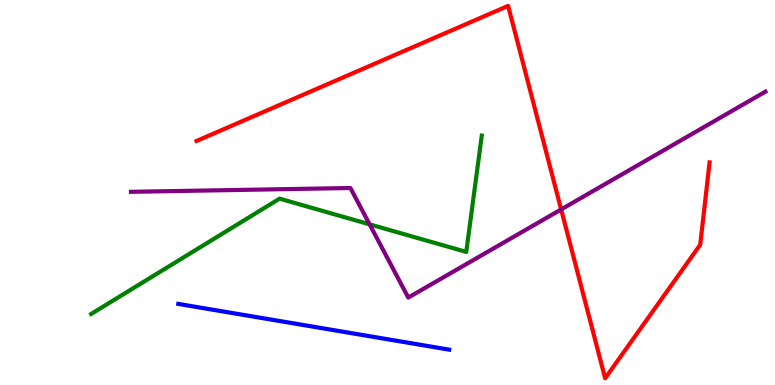[{'lines': ['blue', 'red'], 'intersections': []}, {'lines': ['green', 'red'], 'intersections': []}, {'lines': ['purple', 'red'], 'intersections': [{'x': 7.24, 'y': 4.56}]}, {'lines': ['blue', 'green'], 'intersections': []}, {'lines': ['blue', 'purple'], 'intersections': []}, {'lines': ['green', 'purple'], 'intersections': [{'x': 4.77, 'y': 4.17}]}]